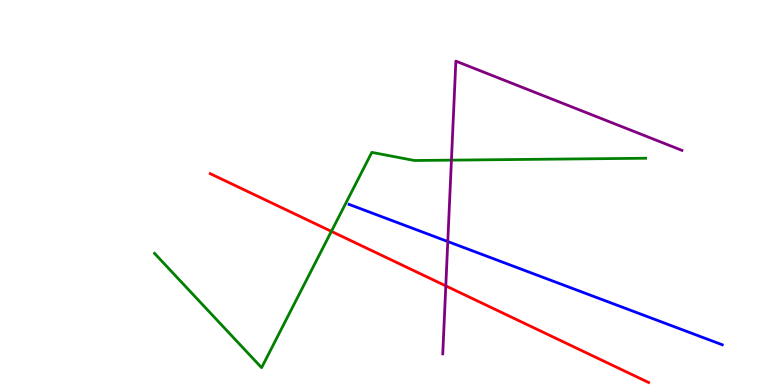[{'lines': ['blue', 'red'], 'intersections': []}, {'lines': ['green', 'red'], 'intersections': [{'x': 4.28, 'y': 3.99}]}, {'lines': ['purple', 'red'], 'intersections': [{'x': 5.75, 'y': 2.57}]}, {'lines': ['blue', 'green'], 'intersections': []}, {'lines': ['blue', 'purple'], 'intersections': [{'x': 5.78, 'y': 3.73}]}, {'lines': ['green', 'purple'], 'intersections': [{'x': 5.82, 'y': 5.84}]}]